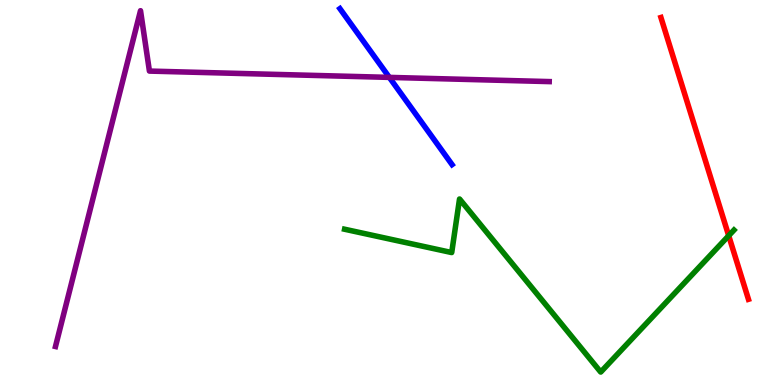[{'lines': ['blue', 'red'], 'intersections': []}, {'lines': ['green', 'red'], 'intersections': [{'x': 9.4, 'y': 3.88}]}, {'lines': ['purple', 'red'], 'intersections': []}, {'lines': ['blue', 'green'], 'intersections': []}, {'lines': ['blue', 'purple'], 'intersections': [{'x': 5.02, 'y': 7.99}]}, {'lines': ['green', 'purple'], 'intersections': []}]